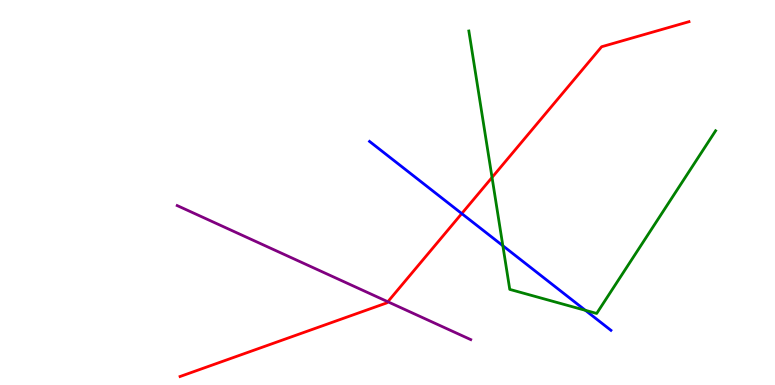[{'lines': ['blue', 'red'], 'intersections': [{'x': 5.96, 'y': 4.45}]}, {'lines': ['green', 'red'], 'intersections': [{'x': 6.35, 'y': 5.39}]}, {'lines': ['purple', 'red'], 'intersections': [{'x': 5.0, 'y': 2.16}]}, {'lines': ['blue', 'green'], 'intersections': [{'x': 6.49, 'y': 3.62}, {'x': 7.55, 'y': 1.94}]}, {'lines': ['blue', 'purple'], 'intersections': []}, {'lines': ['green', 'purple'], 'intersections': []}]